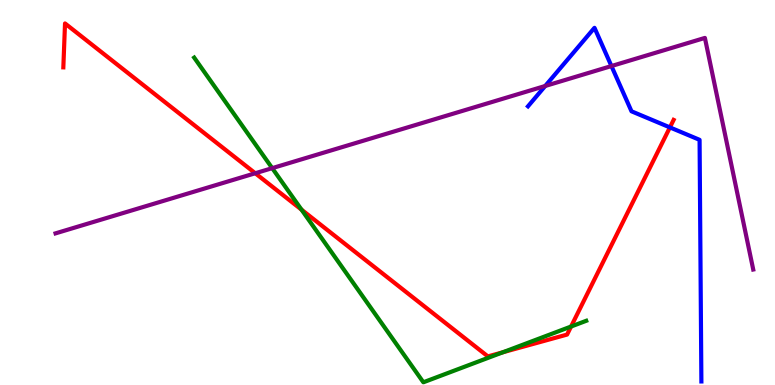[{'lines': ['blue', 'red'], 'intersections': [{'x': 8.64, 'y': 6.69}]}, {'lines': ['green', 'red'], 'intersections': [{'x': 3.89, 'y': 4.55}, {'x': 6.49, 'y': 0.85}, {'x': 7.37, 'y': 1.52}]}, {'lines': ['purple', 'red'], 'intersections': [{'x': 3.29, 'y': 5.5}]}, {'lines': ['blue', 'green'], 'intersections': []}, {'lines': ['blue', 'purple'], 'intersections': [{'x': 7.03, 'y': 7.77}, {'x': 7.89, 'y': 8.28}]}, {'lines': ['green', 'purple'], 'intersections': [{'x': 3.51, 'y': 5.63}]}]